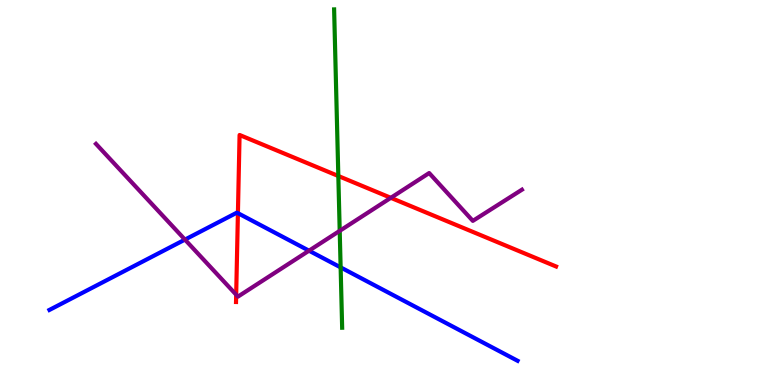[{'lines': ['blue', 'red'], 'intersections': [{'x': 3.07, 'y': 4.46}]}, {'lines': ['green', 'red'], 'intersections': [{'x': 4.37, 'y': 5.43}]}, {'lines': ['purple', 'red'], 'intersections': [{'x': 3.05, 'y': 2.35}, {'x': 5.04, 'y': 4.86}]}, {'lines': ['blue', 'green'], 'intersections': [{'x': 4.4, 'y': 3.05}]}, {'lines': ['blue', 'purple'], 'intersections': [{'x': 2.39, 'y': 3.78}, {'x': 3.99, 'y': 3.49}]}, {'lines': ['green', 'purple'], 'intersections': [{'x': 4.38, 'y': 4.0}]}]